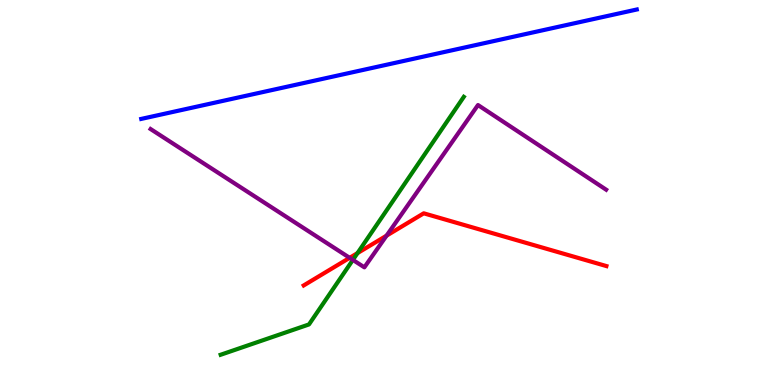[{'lines': ['blue', 'red'], 'intersections': []}, {'lines': ['green', 'red'], 'intersections': [{'x': 4.61, 'y': 3.43}]}, {'lines': ['purple', 'red'], 'intersections': [{'x': 4.51, 'y': 3.3}, {'x': 4.99, 'y': 3.88}]}, {'lines': ['blue', 'green'], 'intersections': []}, {'lines': ['blue', 'purple'], 'intersections': []}, {'lines': ['green', 'purple'], 'intersections': [{'x': 4.55, 'y': 3.25}]}]